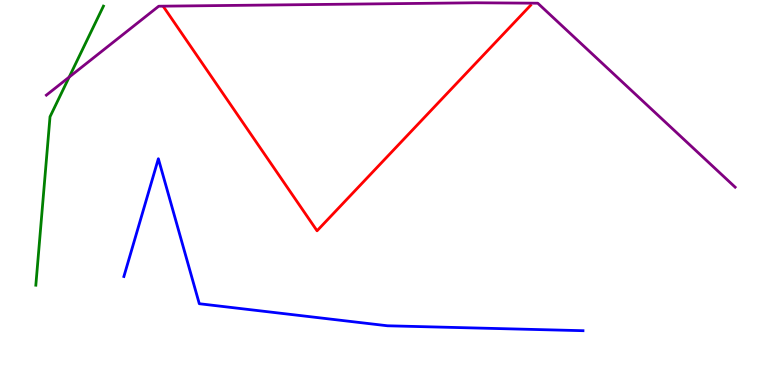[{'lines': ['blue', 'red'], 'intersections': []}, {'lines': ['green', 'red'], 'intersections': []}, {'lines': ['purple', 'red'], 'intersections': []}, {'lines': ['blue', 'green'], 'intersections': []}, {'lines': ['blue', 'purple'], 'intersections': []}, {'lines': ['green', 'purple'], 'intersections': [{'x': 0.892, 'y': 8.0}]}]